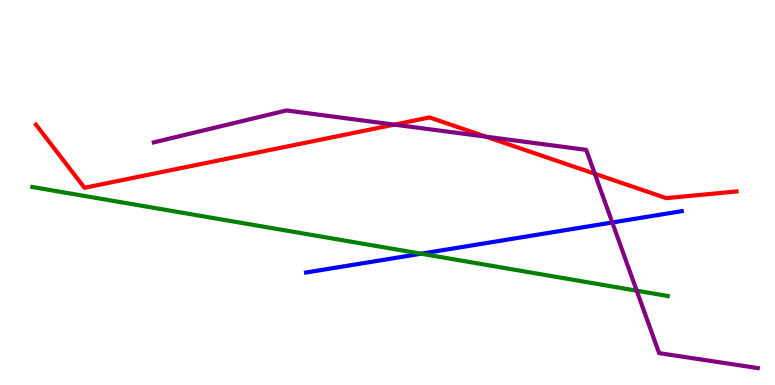[{'lines': ['blue', 'red'], 'intersections': []}, {'lines': ['green', 'red'], 'intersections': []}, {'lines': ['purple', 'red'], 'intersections': [{'x': 5.09, 'y': 6.76}, {'x': 6.27, 'y': 6.45}, {'x': 7.67, 'y': 5.49}]}, {'lines': ['blue', 'green'], 'intersections': [{'x': 5.43, 'y': 3.41}]}, {'lines': ['blue', 'purple'], 'intersections': [{'x': 7.9, 'y': 4.22}]}, {'lines': ['green', 'purple'], 'intersections': [{'x': 8.22, 'y': 2.45}]}]